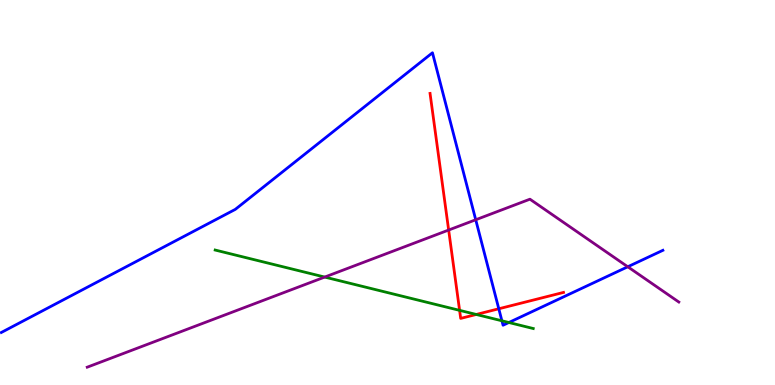[{'lines': ['blue', 'red'], 'intersections': [{'x': 6.44, 'y': 1.98}]}, {'lines': ['green', 'red'], 'intersections': [{'x': 5.93, 'y': 1.94}, {'x': 6.15, 'y': 1.83}]}, {'lines': ['purple', 'red'], 'intersections': [{'x': 5.79, 'y': 4.02}]}, {'lines': ['blue', 'green'], 'intersections': [{'x': 6.48, 'y': 1.67}, {'x': 6.57, 'y': 1.62}]}, {'lines': ['blue', 'purple'], 'intersections': [{'x': 6.14, 'y': 4.29}, {'x': 8.1, 'y': 3.07}]}, {'lines': ['green', 'purple'], 'intersections': [{'x': 4.19, 'y': 2.8}]}]